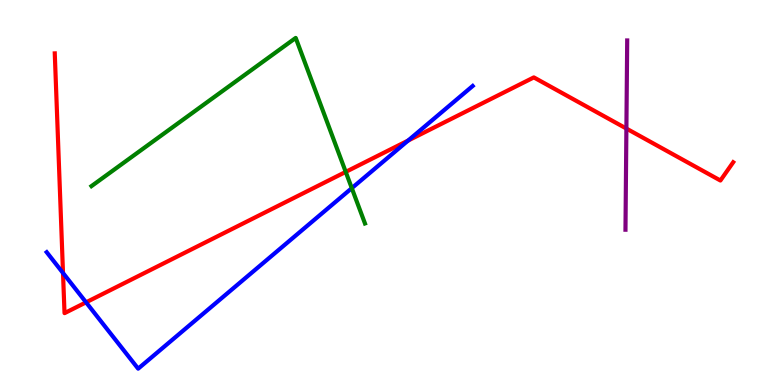[{'lines': ['blue', 'red'], 'intersections': [{'x': 0.813, 'y': 2.91}, {'x': 1.11, 'y': 2.15}, {'x': 5.27, 'y': 6.35}]}, {'lines': ['green', 'red'], 'intersections': [{'x': 4.46, 'y': 5.54}]}, {'lines': ['purple', 'red'], 'intersections': [{'x': 8.08, 'y': 6.66}]}, {'lines': ['blue', 'green'], 'intersections': [{'x': 4.54, 'y': 5.11}]}, {'lines': ['blue', 'purple'], 'intersections': []}, {'lines': ['green', 'purple'], 'intersections': []}]